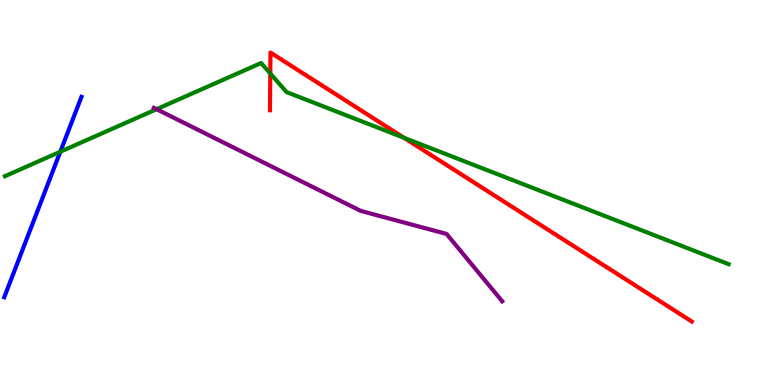[{'lines': ['blue', 'red'], 'intersections': []}, {'lines': ['green', 'red'], 'intersections': [{'x': 3.49, 'y': 8.09}, {'x': 5.21, 'y': 6.42}]}, {'lines': ['purple', 'red'], 'intersections': []}, {'lines': ['blue', 'green'], 'intersections': [{'x': 0.778, 'y': 6.06}]}, {'lines': ['blue', 'purple'], 'intersections': []}, {'lines': ['green', 'purple'], 'intersections': [{'x': 2.02, 'y': 7.16}]}]